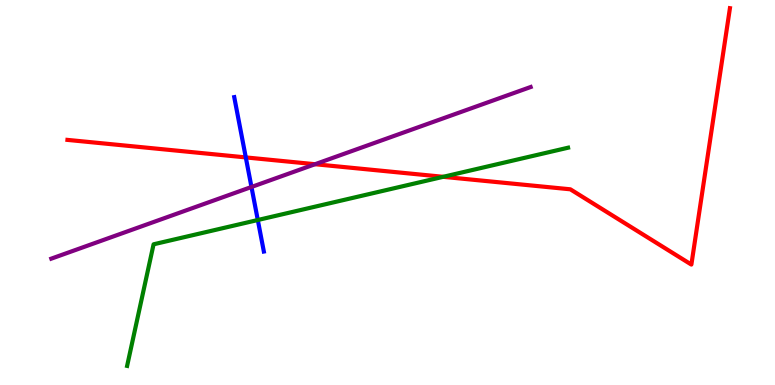[{'lines': ['blue', 'red'], 'intersections': [{'x': 3.17, 'y': 5.91}]}, {'lines': ['green', 'red'], 'intersections': [{'x': 5.72, 'y': 5.41}]}, {'lines': ['purple', 'red'], 'intersections': [{'x': 4.06, 'y': 5.73}]}, {'lines': ['blue', 'green'], 'intersections': [{'x': 3.33, 'y': 4.29}]}, {'lines': ['blue', 'purple'], 'intersections': [{'x': 3.24, 'y': 5.14}]}, {'lines': ['green', 'purple'], 'intersections': []}]